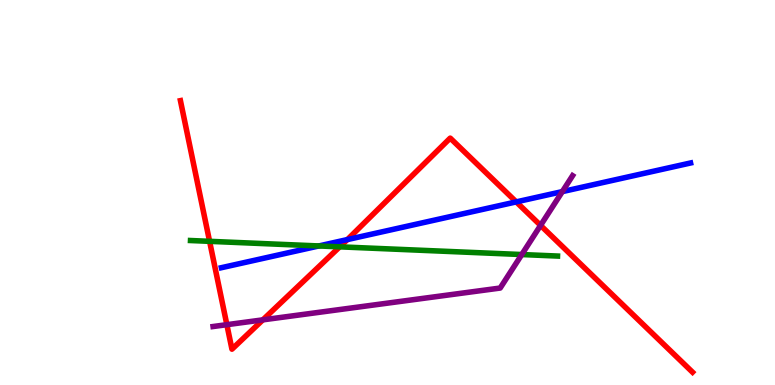[{'lines': ['blue', 'red'], 'intersections': [{'x': 4.48, 'y': 3.78}, {'x': 6.66, 'y': 4.76}]}, {'lines': ['green', 'red'], 'intersections': [{'x': 2.7, 'y': 3.73}, {'x': 4.38, 'y': 3.59}]}, {'lines': ['purple', 'red'], 'intersections': [{'x': 2.93, 'y': 1.57}, {'x': 3.39, 'y': 1.69}, {'x': 6.97, 'y': 4.15}]}, {'lines': ['blue', 'green'], 'intersections': [{'x': 4.11, 'y': 3.61}]}, {'lines': ['blue', 'purple'], 'intersections': [{'x': 7.26, 'y': 5.02}]}, {'lines': ['green', 'purple'], 'intersections': [{'x': 6.73, 'y': 3.39}]}]